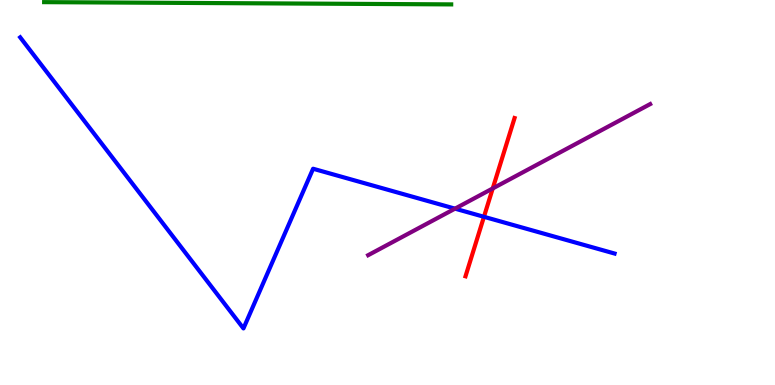[{'lines': ['blue', 'red'], 'intersections': [{'x': 6.24, 'y': 4.37}]}, {'lines': ['green', 'red'], 'intersections': []}, {'lines': ['purple', 'red'], 'intersections': [{'x': 6.36, 'y': 5.11}]}, {'lines': ['blue', 'green'], 'intersections': []}, {'lines': ['blue', 'purple'], 'intersections': [{'x': 5.87, 'y': 4.58}]}, {'lines': ['green', 'purple'], 'intersections': []}]